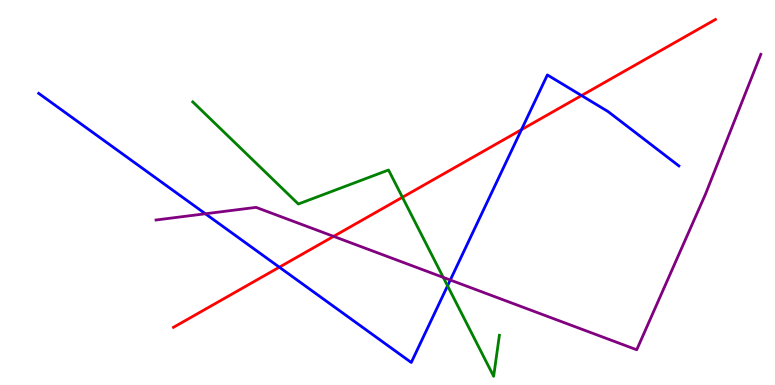[{'lines': ['blue', 'red'], 'intersections': [{'x': 3.6, 'y': 3.06}, {'x': 6.73, 'y': 6.63}, {'x': 7.5, 'y': 7.52}]}, {'lines': ['green', 'red'], 'intersections': [{'x': 5.19, 'y': 4.88}]}, {'lines': ['purple', 'red'], 'intersections': [{'x': 4.3, 'y': 3.86}]}, {'lines': ['blue', 'green'], 'intersections': [{'x': 5.77, 'y': 2.58}]}, {'lines': ['blue', 'purple'], 'intersections': [{'x': 2.65, 'y': 4.45}, {'x': 5.81, 'y': 2.73}]}, {'lines': ['green', 'purple'], 'intersections': [{'x': 5.72, 'y': 2.79}]}]